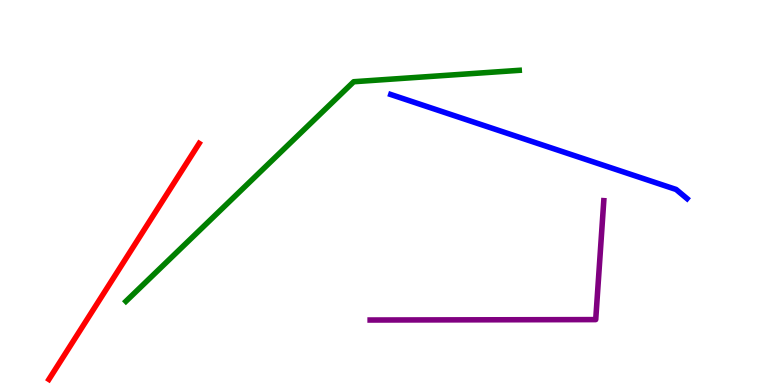[{'lines': ['blue', 'red'], 'intersections': []}, {'lines': ['green', 'red'], 'intersections': []}, {'lines': ['purple', 'red'], 'intersections': []}, {'lines': ['blue', 'green'], 'intersections': []}, {'lines': ['blue', 'purple'], 'intersections': []}, {'lines': ['green', 'purple'], 'intersections': []}]